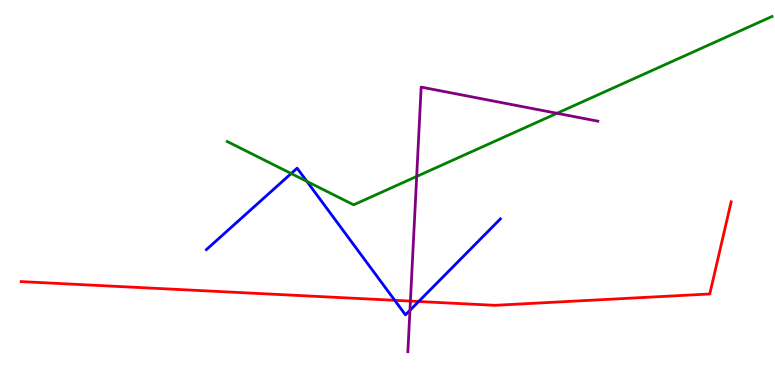[{'lines': ['blue', 'red'], 'intersections': [{'x': 5.09, 'y': 2.2}, {'x': 5.4, 'y': 2.17}]}, {'lines': ['green', 'red'], 'intersections': []}, {'lines': ['purple', 'red'], 'intersections': [{'x': 5.3, 'y': 2.18}]}, {'lines': ['blue', 'green'], 'intersections': [{'x': 3.76, 'y': 5.49}, {'x': 3.96, 'y': 5.29}]}, {'lines': ['blue', 'purple'], 'intersections': [{'x': 5.29, 'y': 1.94}]}, {'lines': ['green', 'purple'], 'intersections': [{'x': 5.38, 'y': 5.42}, {'x': 7.19, 'y': 7.06}]}]